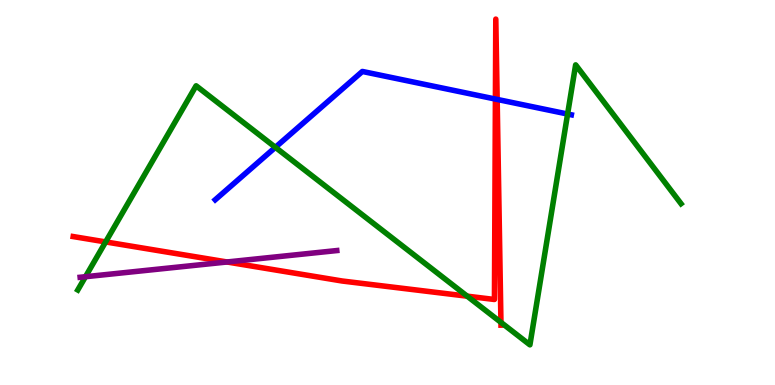[{'lines': ['blue', 'red'], 'intersections': [{'x': 6.39, 'y': 7.43}, {'x': 6.41, 'y': 7.42}]}, {'lines': ['green', 'red'], 'intersections': [{'x': 1.36, 'y': 3.72}, {'x': 6.03, 'y': 2.31}, {'x': 6.46, 'y': 1.63}]}, {'lines': ['purple', 'red'], 'intersections': [{'x': 2.93, 'y': 3.2}]}, {'lines': ['blue', 'green'], 'intersections': [{'x': 3.55, 'y': 6.17}, {'x': 7.32, 'y': 7.04}]}, {'lines': ['blue', 'purple'], 'intersections': []}, {'lines': ['green', 'purple'], 'intersections': [{'x': 1.1, 'y': 2.81}]}]